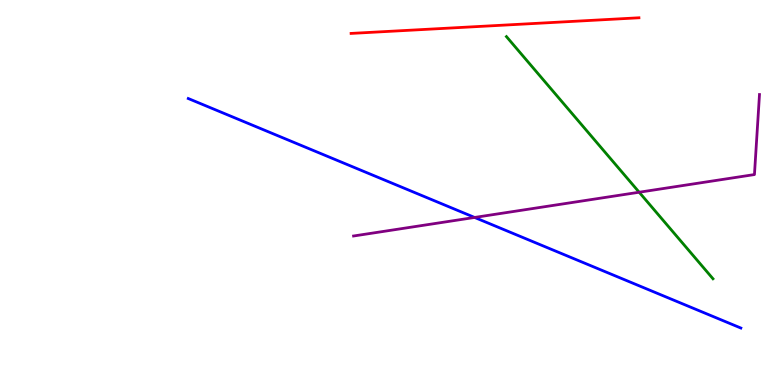[{'lines': ['blue', 'red'], 'intersections': []}, {'lines': ['green', 'red'], 'intersections': []}, {'lines': ['purple', 'red'], 'intersections': []}, {'lines': ['blue', 'green'], 'intersections': []}, {'lines': ['blue', 'purple'], 'intersections': [{'x': 6.12, 'y': 4.35}]}, {'lines': ['green', 'purple'], 'intersections': [{'x': 8.25, 'y': 5.01}]}]